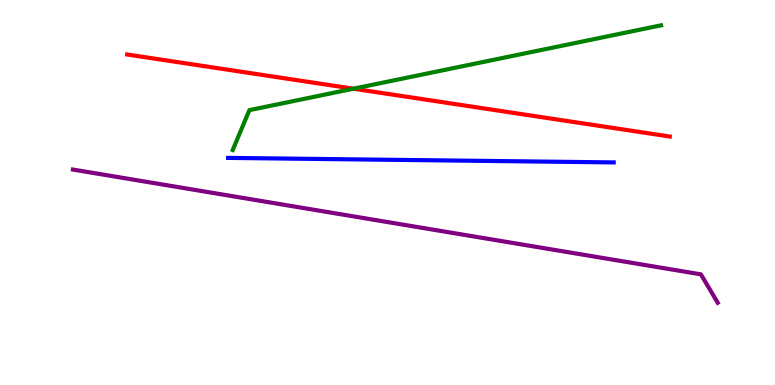[{'lines': ['blue', 'red'], 'intersections': []}, {'lines': ['green', 'red'], 'intersections': [{'x': 4.56, 'y': 7.7}]}, {'lines': ['purple', 'red'], 'intersections': []}, {'lines': ['blue', 'green'], 'intersections': []}, {'lines': ['blue', 'purple'], 'intersections': []}, {'lines': ['green', 'purple'], 'intersections': []}]